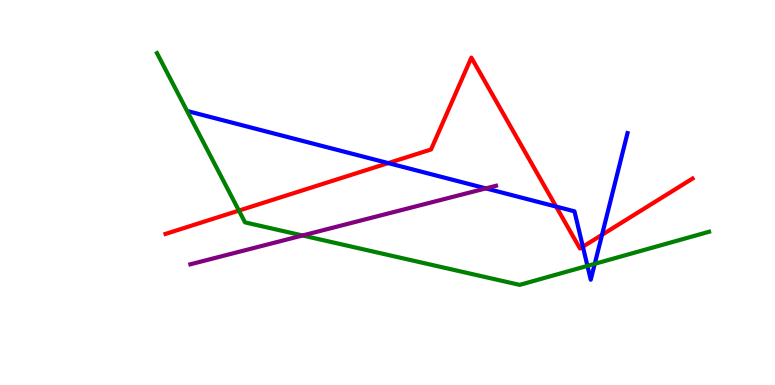[{'lines': ['blue', 'red'], 'intersections': [{'x': 5.01, 'y': 5.76}, {'x': 7.18, 'y': 4.63}, {'x': 7.52, 'y': 3.59}, {'x': 7.77, 'y': 3.9}]}, {'lines': ['green', 'red'], 'intersections': [{'x': 3.08, 'y': 4.53}]}, {'lines': ['purple', 'red'], 'intersections': []}, {'lines': ['blue', 'green'], 'intersections': [{'x': 7.58, 'y': 3.09}, {'x': 7.67, 'y': 3.15}]}, {'lines': ['blue', 'purple'], 'intersections': [{'x': 6.27, 'y': 5.11}]}, {'lines': ['green', 'purple'], 'intersections': [{'x': 3.9, 'y': 3.88}]}]